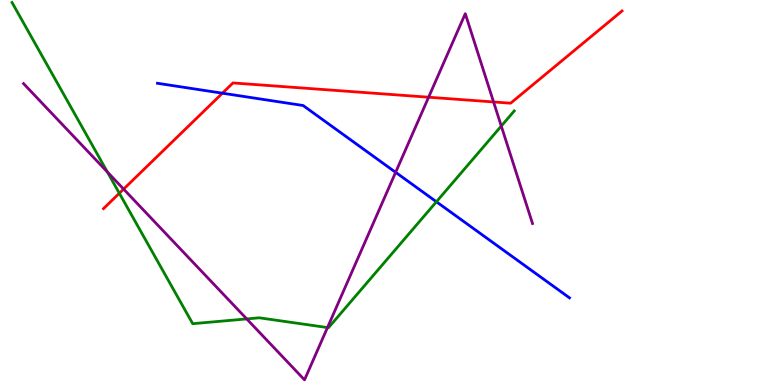[{'lines': ['blue', 'red'], 'intersections': [{'x': 2.87, 'y': 7.58}]}, {'lines': ['green', 'red'], 'intersections': [{'x': 1.54, 'y': 4.98}]}, {'lines': ['purple', 'red'], 'intersections': [{'x': 1.59, 'y': 5.09}, {'x': 5.53, 'y': 7.47}, {'x': 6.37, 'y': 7.35}]}, {'lines': ['blue', 'green'], 'intersections': [{'x': 5.63, 'y': 4.76}]}, {'lines': ['blue', 'purple'], 'intersections': [{'x': 5.1, 'y': 5.52}]}, {'lines': ['green', 'purple'], 'intersections': [{'x': 1.39, 'y': 5.53}, {'x': 3.18, 'y': 1.72}, {'x': 4.23, 'y': 1.49}, {'x': 6.47, 'y': 6.73}]}]